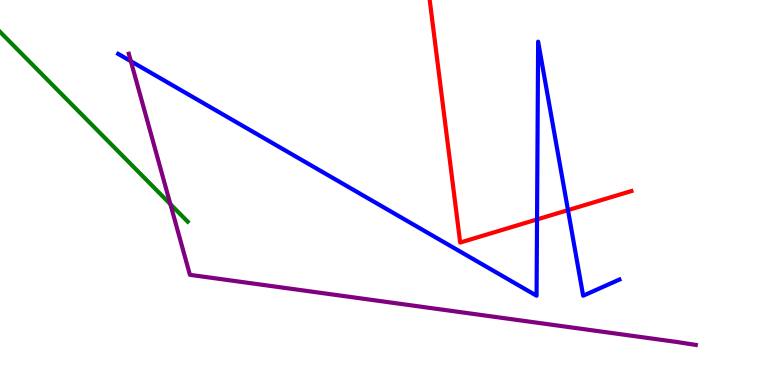[{'lines': ['blue', 'red'], 'intersections': [{'x': 6.93, 'y': 4.3}, {'x': 7.33, 'y': 4.54}]}, {'lines': ['green', 'red'], 'intersections': []}, {'lines': ['purple', 'red'], 'intersections': []}, {'lines': ['blue', 'green'], 'intersections': []}, {'lines': ['blue', 'purple'], 'intersections': [{'x': 1.69, 'y': 8.41}]}, {'lines': ['green', 'purple'], 'intersections': [{'x': 2.2, 'y': 4.7}]}]